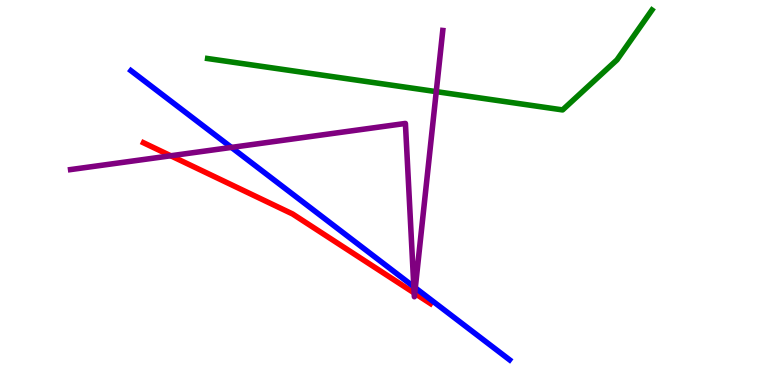[{'lines': ['blue', 'red'], 'intersections': []}, {'lines': ['green', 'red'], 'intersections': []}, {'lines': ['purple', 'red'], 'intersections': [{'x': 2.2, 'y': 5.95}, {'x': 5.34, 'y': 2.39}, {'x': 5.35, 'y': 2.38}]}, {'lines': ['blue', 'green'], 'intersections': []}, {'lines': ['blue', 'purple'], 'intersections': [{'x': 2.99, 'y': 6.17}, {'x': 5.34, 'y': 2.55}, {'x': 5.36, 'y': 2.52}]}, {'lines': ['green', 'purple'], 'intersections': [{'x': 5.63, 'y': 7.62}]}]